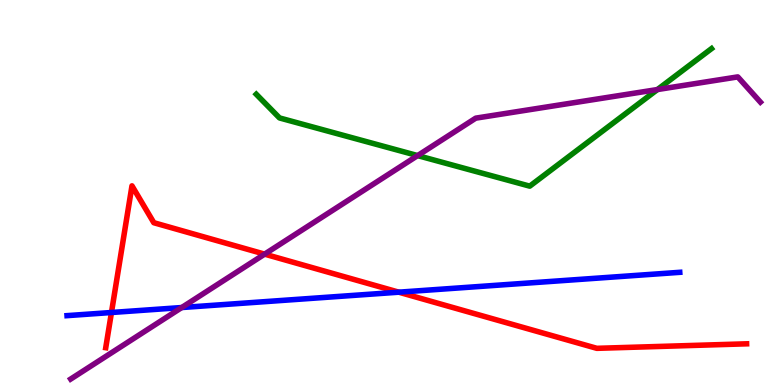[{'lines': ['blue', 'red'], 'intersections': [{'x': 1.44, 'y': 1.88}, {'x': 5.15, 'y': 2.41}]}, {'lines': ['green', 'red'], 'intersections': []}, {'lines': ['purple', 'red'], 'intersections': [{'x': 3.41, 'y': 3.4}]}, {'lines': ['blue', 'green'], 'intersections': []}, {'lines': ['blue', 'purple'], 'intersections': [{'x': 2.34, 'y': 2.01}]}, {'lines': ['green', 'purple'], 'intersections': [{'x': 5.39, 'y': 5.96}, {'x': 8.48, 'y': 7.67}]}]